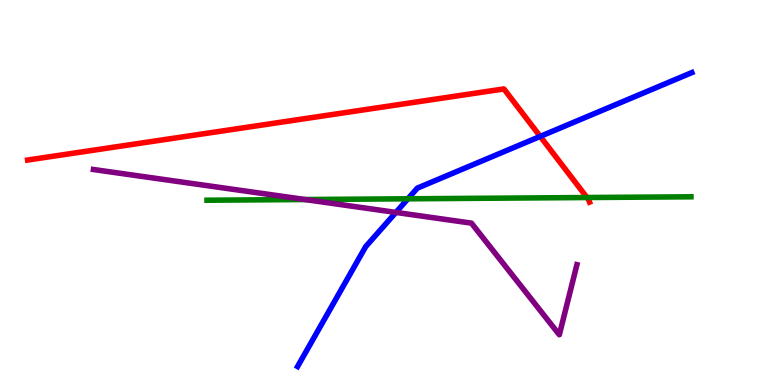[{'lines': ['blue', 'red'], 'intersections': [{'x': 6.97, 'y': 6.46}]}, {'lines': ['green', 'red'], 'intersections': [{'x': 7.57, 'y': 4.87}]}, {'lines': ['purple', 'red'], 'intersections': []}, {'lines': ['blue', 'green'], 'intersections': [{'x': 5.26, 'y': 4.84}]}, {'lines': ['blue', 'purple'], 'intersections': [{'x': 5.11, 'y': 4.48}]}, {'lines': ['green', 'purple'], 'intersections': [{'x': 3.94, 'y': 4.82}]}]